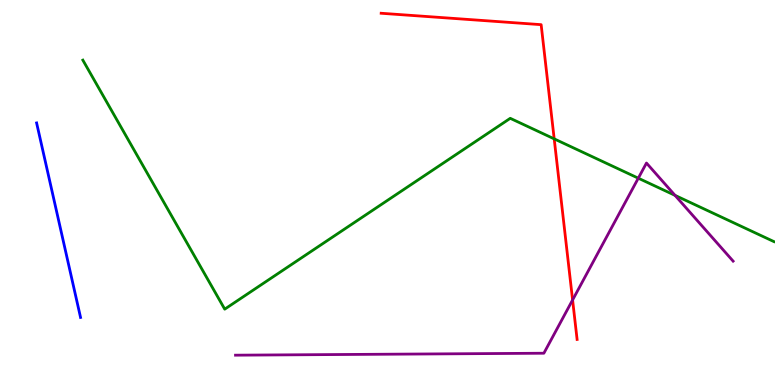[{'lines': ['blue', 'red'], 'intersections': []}, {'lines': ['green', 'red'], 'intersections': [{'x': 7.15, 'y': 6.39}]}, {'lines': ['purple', 'red'], 'intersections': [{'x': 7.39, 'y': 2.21}]}, {'lines': ['blue', 'green'], 'intersections': []}, {'lines': ['blue', 'purple'], 'intersections': []}, {'lines': ['green', 'purple'], 'intersections': [{'x': 8.24, 'y': 5.37}, {'x': 8.71, 'y': 4.93}]}]